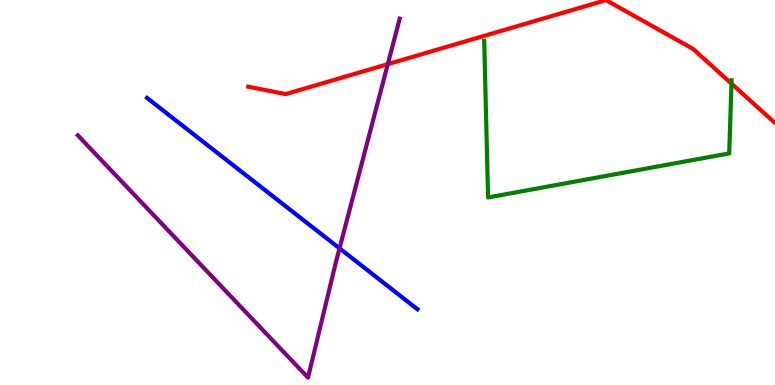[{'lines': ['blue', 'red'], 'intersections': []}, {'lines': ['green', 'red'], 'intersections': [{'x': 9.44, 'y': 7.83}]}, {'lines': ['purple', 'red'], 'intersections': [{'x': 5.0, 'y': 8.33}]}, {'lines': ['blue', 'green'], 'intersections': []}, {'lines': ['blue', 'purple'], 'intersections': [{'x': 4.38, 'y': 3.55}]}, {'lines': ['green', 'purple'], 'intersections': []}]